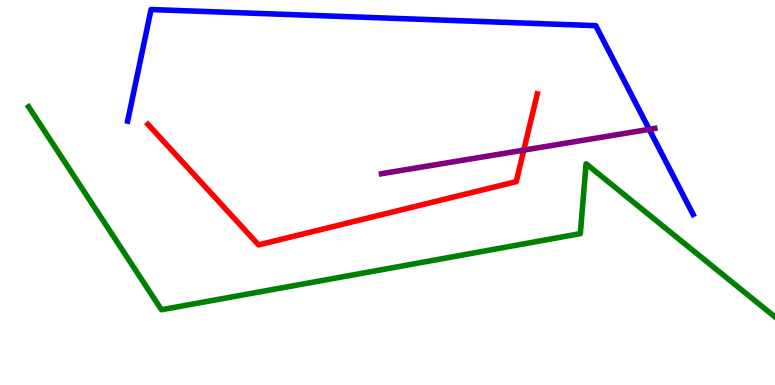[{'lines': ['blue', 'red'], 'intersections': []}, {'lines': ['green', 'red'], 'intersections': []}, {'lines': ['purple', 'red'], 'intersections': [{'x': 6.76, 'y': 6.1}]}, {'lines': ['blue', 'green'], 'intersections': []}, {'lines': ['blue', 'purple'], 'intersections': [{'x': 8.38, 'y': 6.64}]}, {'lines': ['green', 'purple'], 'intersections': []}]